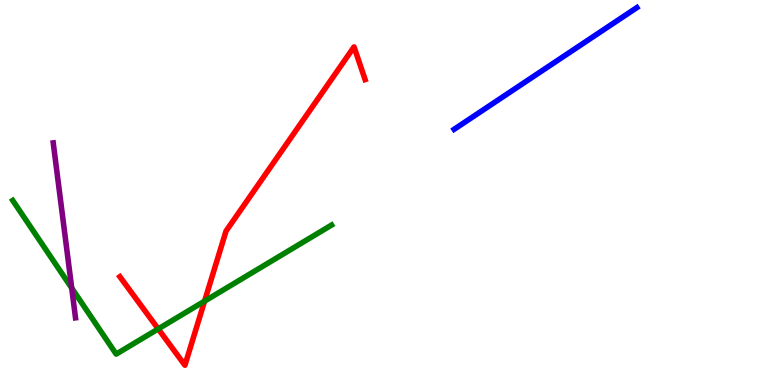[{'lines': ['blue', 'red'], 'intersections': []}, {'lines': ['green', 'red'], 'intersections': [{'x': 2.04, 'y': 1.46}, {'x': 2.64, 'y': 2.18}]}, {'lines': ['purple', 'red'], 'intersections': []}, {'lines': ['blue', 'green'], 'intersections': []}, {'lines': ['blue', 'purple'], 'intersections': []}, {'lines': ['green', 'purple'], 'intersections': [{'x': 0.925, 'y': 2.52}]}]